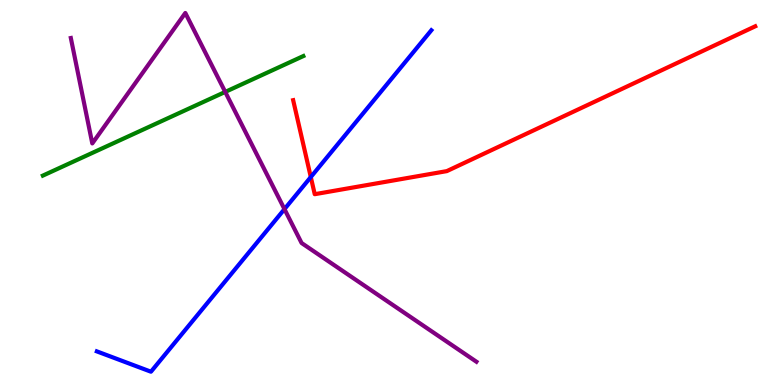[{'lines': ['blue', 'red'], 'intersections': [{'x': 4.01, 'y': 5.4}]}, {'lines': ['green', 'red'], 'intersections': []}, {'lines': ['purple', 'red'], 'intersections': []}, {'lines': ['blue', 'green'], 'intersections': []}, {'lines': ['blue', 'purple'], 'intersections': [{'x': 3.67, 'y': 4.57}]}, {'lines': ['green', 'purple'], 'intersections': [{'x': 2.91, 'y': 7.61}]}]